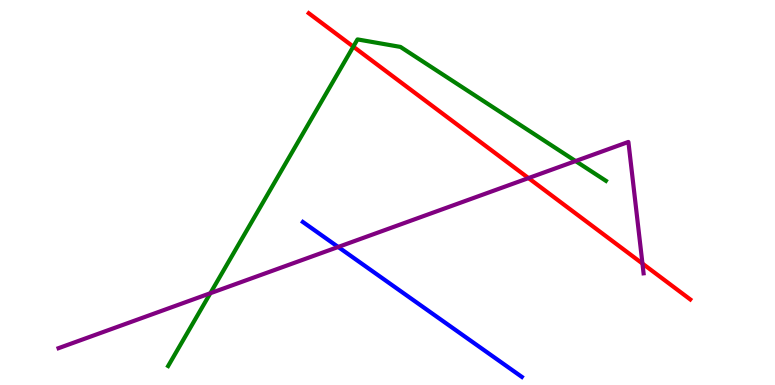[{'lines': ['blue', 'red'], 'intersections': []}, {'lines': ['green', 'red'], 'intersections': [{'x': 4.56, 'y': 8.79}]}, {'lines': ['purple', 'red'], 'intersections': [{'x': 6.82, 'y': 5.37}, {'x': 8.29, 'y': 3.15}]}, {'lines': ['blue', 'green'], 'intersections': []}, {'lines': ['blue', 'purple'], 'intersections': [{'x': 4.36, 'y': 3.59}]}, {'lines': ['green', 'purple'], 'intersections': [{'x': 2.71, 'y': 2.38}, {'x': 7.43, 'y': 5.82}]}]